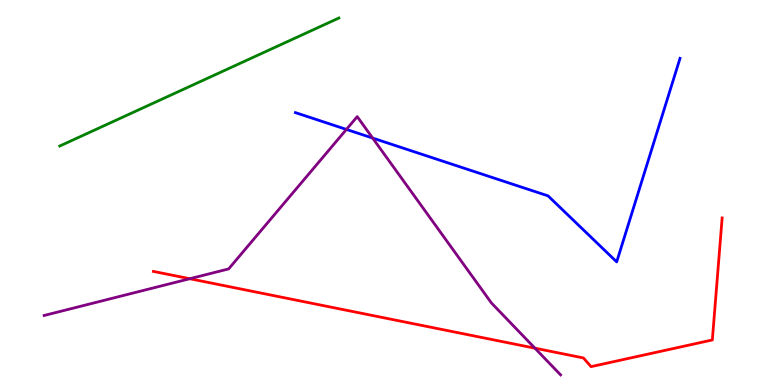[{'lines': ['blue', 'red'], 'intersections': []}, {'lines': ['green', 'red'], 'intersections': []}, {'lines': ['purple', 'red'], 'intersections': [{'x': 2.45, 'y': 2.76}, {'x': 6.9, 'y': 0.956}]}, {'lines': ['blue', 'green'], 'intersections': []}, {'lines': ['blue', 'purple'], 'intersections': [{'x': 4.47, 'y': 6.64}, {'x': 4.81, 'y': 6.41}]}, {'lines': ['green', 'purple'], 'intersections': []}]